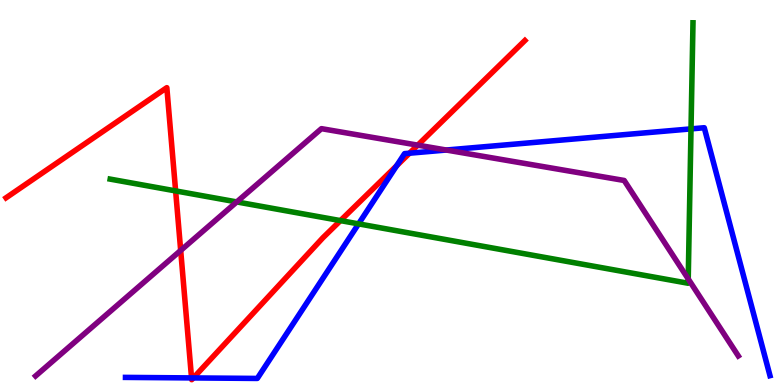[{'lines': ['blue', 'red'], 'intersections': [{'x': 2.47, 'y': 0.184}, {'x': 2.49, 'y': 0.184}, {'x': 5.12, 'y': 5.69}, {'x': 5.28, 'y': 6.02}]}, {'lines': ['green', 'red'], 'intersections': [{'x': 2.27, 'y': 5.04}, {'x': 4.39, 'y': 4.27}]}, {'lines': ['purple', 'red'], 'intersections': [{'x': 2.33, 'y': 3.5}, {'x': 5.39, 'y': 6.23}]}, {'lines': ['blue', 'green'], 'intersections': [{'x': 4.63, 'y': 4.19}, {'x': 8.92, 'y': 6.65}]}, {'lines': ['blue', 'purple'], 'intersections': [{'x': 5.76, 'y': 6.1}]}, {'lines': ['green', 'purple'], 'intersections': [{'x': 3.06, 'y': 4.76}, {'x': 8.88, 'y': 2.75}]}]